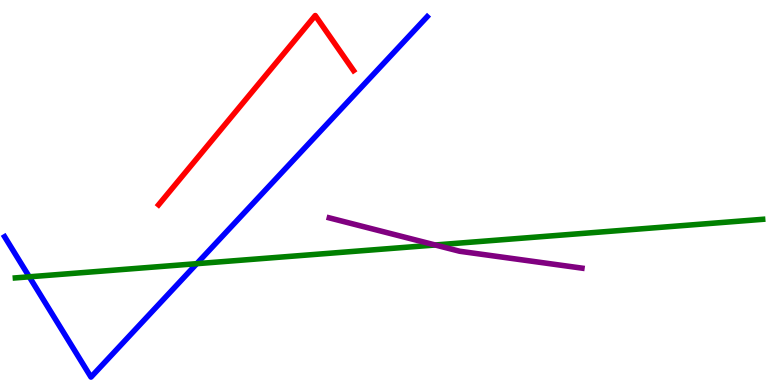[{'lines': ['blue', 'red'], 'intersections': []}, {'lines': ['green', 'red'], 'intersections': []}, {'lines': ['purple', 'red'], 'intersections': []}, {'lines': ['blue', 'green'], 'intersections': [{'x': 0.378, 'y': 2.81}, {'x': 2.54, 'y': 3.15}]}, {'lines': ['blue', 'purple'], 'intersections': []}, {'lines': ['green', 'purple'], 'intersections': [{'x': 5.62, 'y': 3.64}]}]